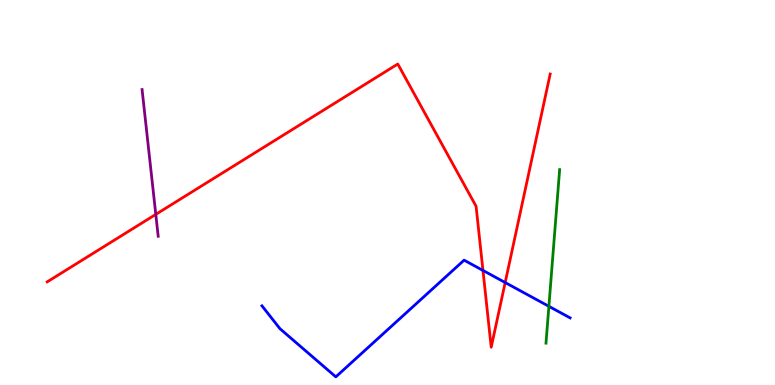[{'lines': ['blue', 'red'], 'intersections': [{'x': 6.23, 'y': 2.98}, {'x': 6.52, 'y': 2.66}]}, {'lines': ['green', 'red'], 'intersections': []}, {'lines': ['purple', 'red'], 'intersections': [{'x': 2.01, 'y': 4.43}]}, {'lines': ['blue', 'green'], 'intersections': [{'x': 7.08, 'y': 2.04}]}, {'lines': ['blue', 'purple'], 'intersections': []}, {'lines': ['green', 'purple'], 'intersections': []}]